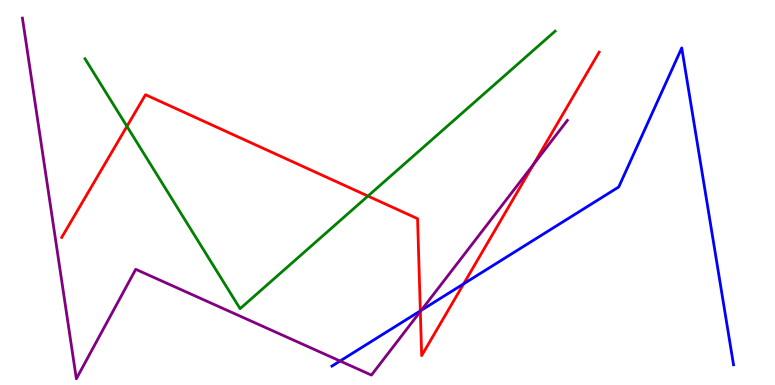[{'lines': ['blue', 'red'], 'intersections': [{'x': 5.42, 'y': 1.92}, {'x': 5.98, 'y': 2.63}]}, {'lines': ['green', 'red'], 'intersections': [{'x': 1.64, 'y': 6.72}, {'x': 4.75, 'y': 4.91}]}, {'lines': ['purple', 'red'], 'intersections': [{'x': 5.42, 'y': 1.91}, {'x': 6.88, 'y': 5.73}]}, {'lines': ['blue', 'green'], 'intersections': []}, {'lines': ['blue', 'purple'], 'intersections': [{'x': 4.39, 'y': 0.623}, {'x': 5.44, 'y': 1.94}]}, {'lines': ['green', 'purple'], 'intersections': []}]